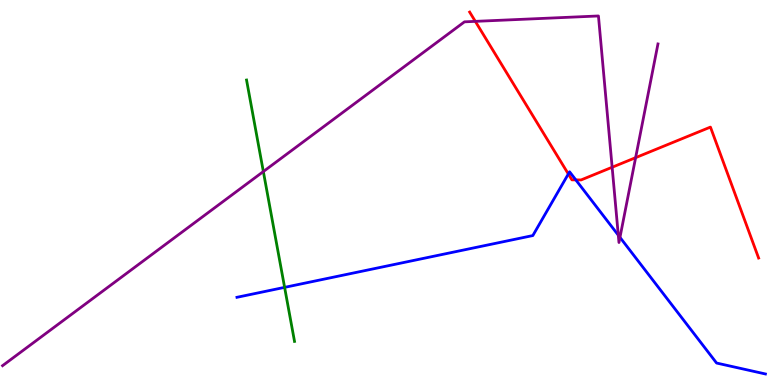[{'lines': ['blue', 'red'], 'intersections': [{'x': 7.33, 'y': 5.48}, {'x': 7.43, 'y': 5.33}]}, {'lines': ['green', 'red'], 'intersections': []}, {'lines': ['purple', 'red'], 'intersections': [{'x': 6.13, 'y': 9.45}, {'x': 7.9, 'y': 5.66}, {'x': 8.2, 'y': 5.91}]}, {'lines': ['blue', 'green'], 'intersections': [{'x': 3.67, 'y': 2.54}]}, {'lines': ['blue', 'purple'], 'intersections': [{'x': 7.98, 'y': 3.89}, {'x': 8.0, 'y': 3.83}]}, {'lines': ['green', 'purple'], 'intersections': [{'x': 3.4, 'y': 5.54}]}]